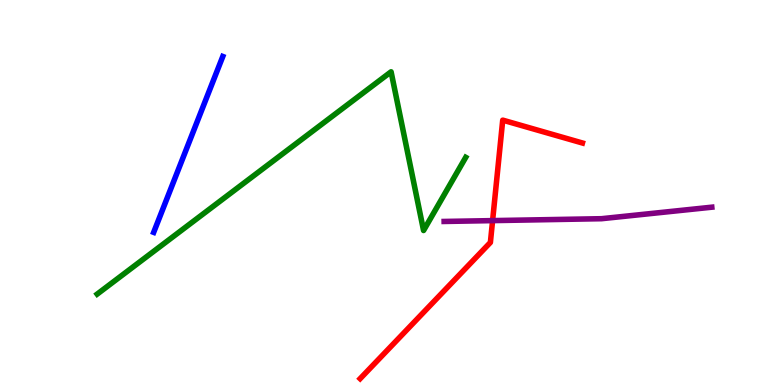[{'lines': ['blue', 'red'], 'intersections': []}, {'lines': ['green', 'red'], 'intersections': []}, {'lines': ['purple', 'red'], 'intersections': [{'x': 6.36, 'y': 4.27}]}, {'lines': ['blue', 'green'], 'intersections': []}, {'lines': ['blue', 'purple'], 'intersections': []}, {'lines': ['green', 'purple'], 'intersections': []}]